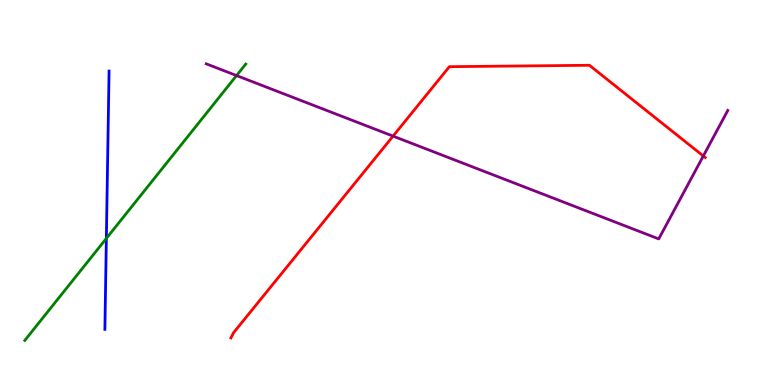[{'lines': ['blue', 'red'], 'intersections': []}, {'lines': ['green', 'red'], 'intersections': []}, {'lines': ['purple', 'red'], 'intersections': [{'x': 5.07, 'y': 6.46}, {'x': 9.07, 'y': 5.95}]}, {'lines': ['blue', 'green'], 'intersections': [{'x': 1.37, 'y': 3.81}]}, {'lines': ['blue', 'purple'], 'intersections': []}, {'lines': ['green', 'purple'], 'intersections': [{'x': 3.05, 'y': 8.04}]}]